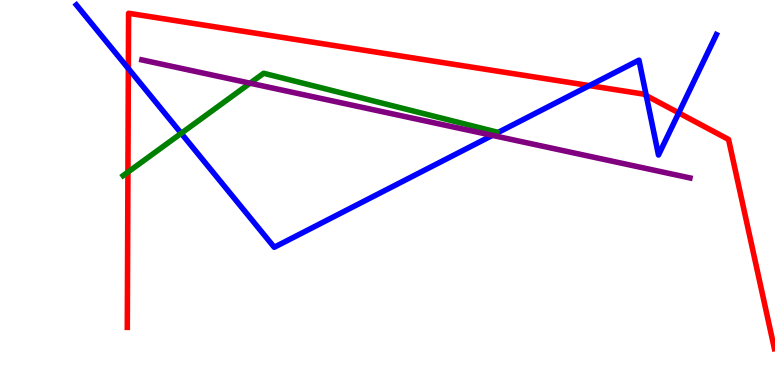[{'lines': ['blue', 'red'], 'intersections': [{'x': 1.66, 'y': 8.22}, {'x': 7.61, 'y': 7.78}, {'x': 8.34, 'y': 7.52}, {'x': 8.76, 'y': 7.07}]}, {'lines': ['green', 'red'], 'intersections': [{'x': 1.65, 'y': 5.53}]}, {'lines': ['purple', 'red'], 'intersections': []}, {'lines': ['blue', 'green'], 'intersections': [{'x': 2.34, 'y': 6.54}]}, {'lines': ['blue', 'purple'], 'intersections': [{'x': 6.35, 'y': 6.48}]}, {'lines': ['green', 'purple'], 'intersections': [{'x': 3.23, 'y': 7.84}]}]